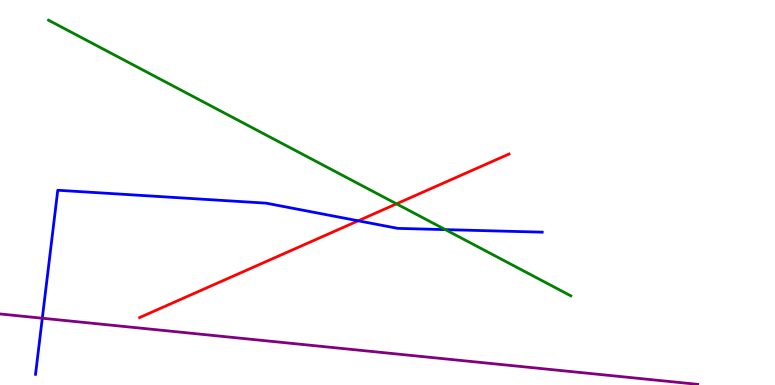[{'lines': ['blue', 'red'], 'intersections': [{'x': 4.62, 'y': 4.27}]}, {'lines': ['green', 'red'], 'intersections': [{'x': 5.12, 'y': 4.71}]}, {'lines': ['purple', 'red'], 'intersections': []}, {'lines': ['blue', 'green'], 'intersections': [{'x': 5.75, 'y': 4.04}]}, {'lines': ['blue', 'purple'], 'intersections': [{'x': 0.546, 'y': 1.73}]}, {'lines': ['green', 'purple'], 'intersections': []}]